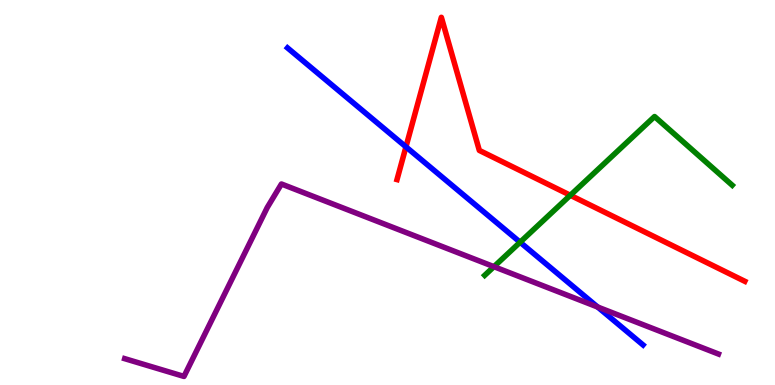[{'lines': ['blue', 'red'], 'intersections': [{'x': 5.24, 'y': 6.19}]}, {'lines': ['green', 'red'], 'intersections': [{'x': 7.36, 'y': 4.93}]}, {'lines': ['purple', 'red'], 'intersections': []}, {'lines': ['blue', 'green'], 'intersections': [{'x': 6.71, 'y': 3.71}]}, {'lines': ['blue', 'purple'], 'intersections': [{'x': 7.71, 'y': 2.03}]}, {'lines': ['green', 'purple'], 'intersections': [{'x': 6.37, 'y': 3.07}]}]